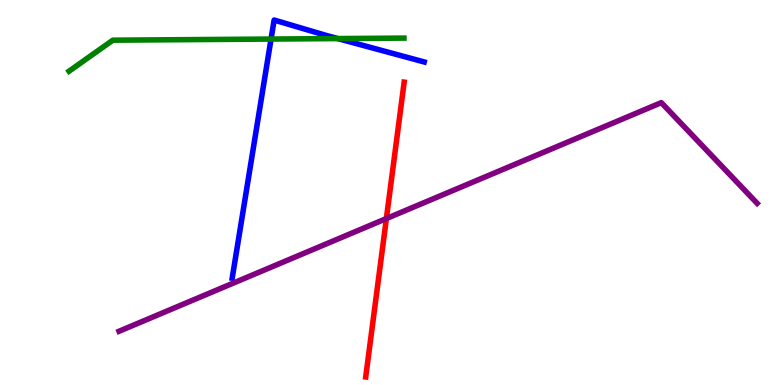[{'lines': ['blue', 'red'], 'intersections': []}, {'lines': ['green', 'red'], 'intersections': []}, {'lines': ['purple', 'red'], 'intersections': [{'x': 4.99, 'y': 4.32}]}, {'lines': ['blue', 'green'], 'intersections': [{'x': 3.5, 'y': 8.99}, {'x': 4.36, 'y': 9.0}]}, {'lines': ['blue', 'purple'], 'intersections': []}, {'lines': ['green', 'purple'], 'intersections': []}]